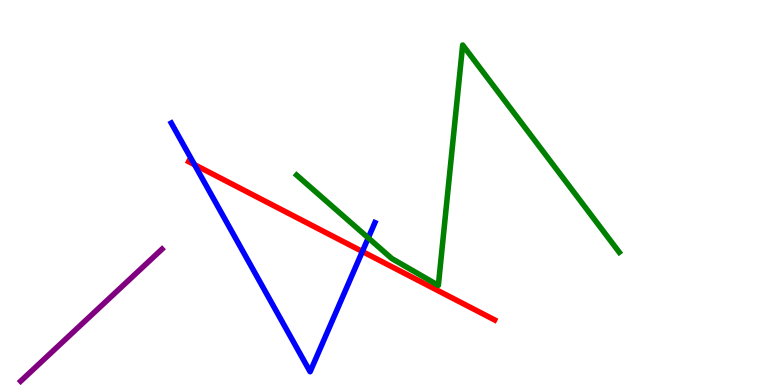[{'lines': ['blue', 'red'], 'intersections': [{'x': 2.51, 'y': 5.72}, {'x': 4.68, 'y': 3.47}]}, {'lines': ['green', 'red'], 'intersections': []}, {'lines': ['purple', 'red'], 'intersections': []}, {'lines': ['blue', 'green'], 'intersections': [{'x': 4.75, 'y': 3.82}]}, {'lines': ['blue', 'purple'], 'intersections': []}, {'lines': ['green', 'purple'], 'intersections': []}]